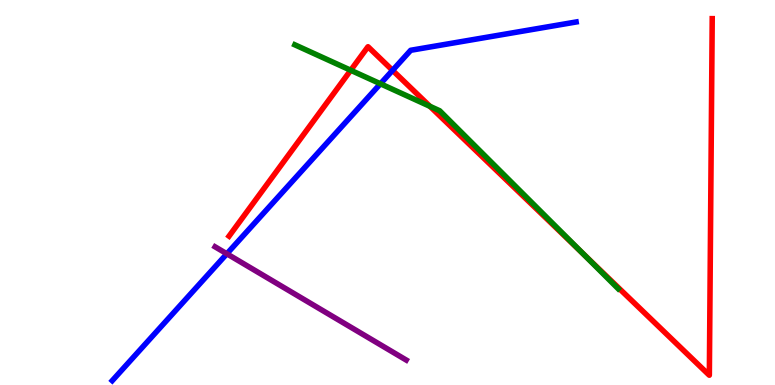[{'lines': ['blue', 'red'], 'intersections': [{'x': 5.07, 'y': 8.17}]}, {'lines': ['green', 'red'], 'intersections': [{'x': 4.53, 'y': 8.18}, {'x': 5.55, 'y': 7.24}, {'x': 7.52, 'y': 3.41}]}, {'lines': ['purple', 'red'], 'intersections': []}, {'lines': ['blue', 'green'], 'intersections': [{'x': 4.91, 'y': 7.82}]}, {'lines': ['blue', 'purple'], 'intersections': [{'x': 2.93, 'y': 3.41}]}, {'lines': ['green', 'purple'], 'intersections': []}]